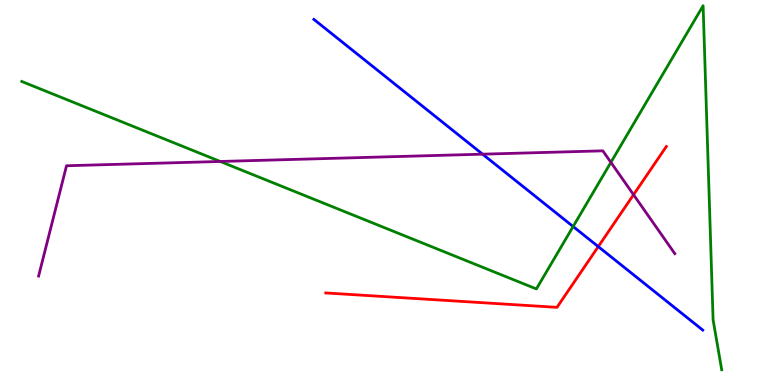[{'lines': ['blue', 'red'], 'intersections': [{'x': 7.72, 'y': 3.59}]}, {'lines': ['green', 'red'], 'intersections': []}, {'lines': ['purple', 'red'], 'intersections': [{'x': 8.17, 'y': 4.94}]}, {'lines': ['blue', 'green'], 'intersections': [{'x': 7.4, 'y': 4.12}]}, {'lines': ['blue', 'purple'], 'intersections': [{'x': 6.23, 'y': 6.0}]}, {'lines': ['green', 'purple'], 'intersections': [{'x': 2.84, 'y': 5.81}, {'x': 7.88, 'y': 5.78}]}]